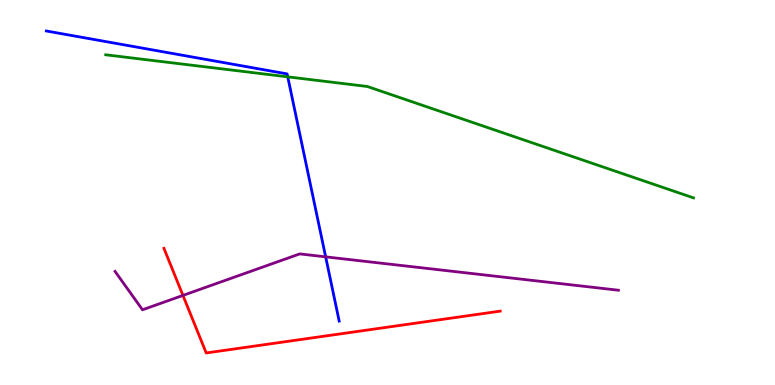[{'lines': ['blue', 'red'], 'intersections': []}, {'lines': ['green', 'red'], 'intersections': []}, {'lines': ['purple', 'red'], 'intersections': [{'x': 2.36, 'y': 2.33}]}, {'lines': ['blue', 'green'], 'intersections': [{'x': 3.71, 'y': 8.0}]}, {'lines': ['blue', 'purple'], 'intersections': [{'x': 4.2, 'y': 3.33}]}, {'lines': ['green', 'purple'], 'intersections': []}]